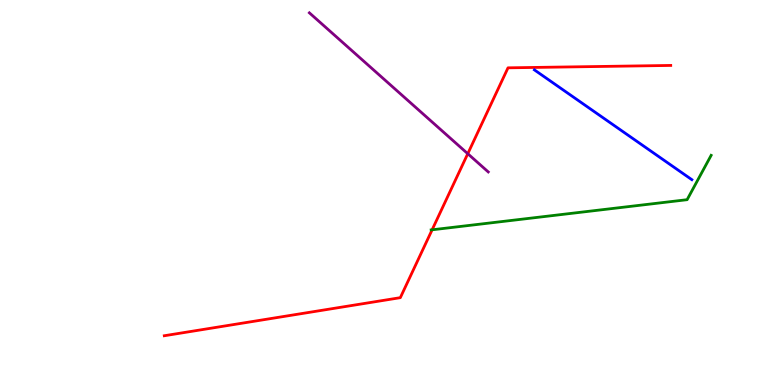[{'lines': ['blue', 'red'], 'intersections': []}, {'lines': ['green', 'red'], 'intersections': [{'x': 5.58, 'y': 4.03}]}, {'lines': ['purple', 'red'], 'intersections': [{'x': 6.04, 'y': 6.01}]}, {'lines': ['blue', 'green'], 'intersections': []}, {'lines': ['blue', 'purple'], 'intersections': []}, {'lines': ['green', 'purple'], 'intersections': []}]